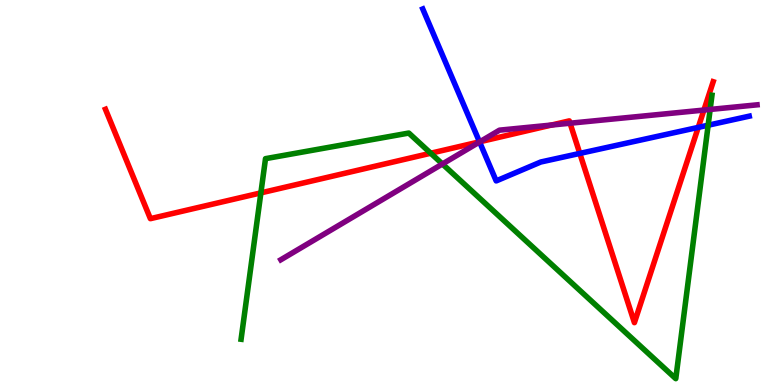[{'lines': ['blue', 'red'], 'intersections': [{'x': 6.19, 'y': 6.32}, {'x': 7.48, 'y': 6.02}, {'x': 9.01, 'y': 6.69}]}, {'lines': ['green', 'red'], 'intersections': [{'x': 3.37, 'y': 4.99}, {'x': 5.56, 'y': 6.02}]}, {'lines': ['purple', 'red'], 'intersections': [{'x': 6.19, 'y': 6.32}, {'x': 7.12, 'y': 6.75}, {'x': 7.36, 'y': 6.8}, {'x': 9.08, 'y': 7.14}]}, {'lines': ['blue', 'green'], 'intersections': [{'x': 9.14, 'y': 6.75}]}, {'lines': ['blue', 'purple'], 'intersections': [{'x': 6.19, 'y': 6.31}]}, {'lines': ['green', 'purple'], 'intersections': [{'x': 5.71, 'y': 5.74}, {'x': 9.16, 'y': 7.16}]}]